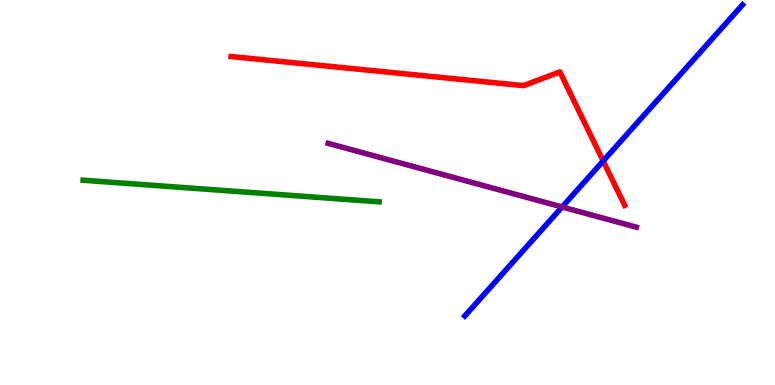[{'lines': ['blue', 'red'], 'intersections': [{'x': 7.78, 'y': 5.82}]}, {'lines': ['green', 'red'], 'intersections': []}, {'lines': ['purple', 'red'], 'intersections': []}, {'lines': ['blue', 'green'], 'intersections': []}, {'lines': ['blue', 'purple'], 'intersections': [{'x': 7.25, 'y': 4.62}]}, {'lines': ['green', 'purple'], 'intersections': []}]